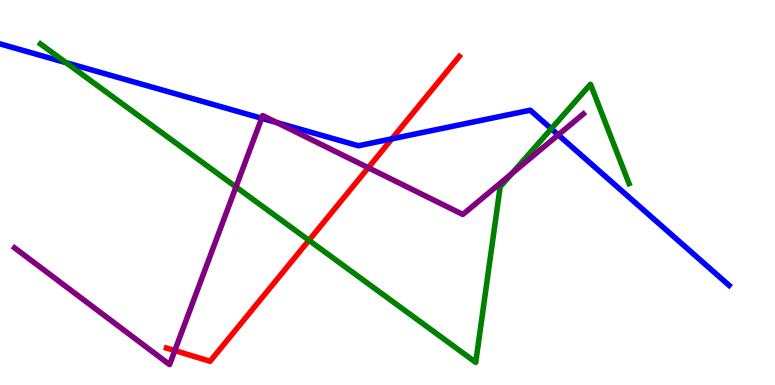[{'lines': ['blue', 'red'], 'intersections': [{'x': 5.06, 'y': 6.39}]}, {'lines': ['green', 'red'], 'intersections': [{'x': 3.99, 'y': 3.76}]}, {'lines': ['purple', 'red'], 'intersections': [{'x': 2.26, 'y': 0.894}, {'x': 4.75, 'y': 5.64}]}, {'lines': ['blue', 'green'], 'intersections': [{'x': 0.852, 'y': 8.37}, {'x': 7.11, 'y': 6.66}]}, {'lines': ['blue', 'purple'], 'intersections': [{'x': 3.38, 'y': 6.93}, {'x': 3.57, 'y': 6.81}, {'x': 7.2, 'y': 6.5}]}, {'lines': ['green', 'purple'], 'intersections': [{'x': 3.04, 'y': 5.14}, {'x': 6.6, 'y': 5.49}]}]